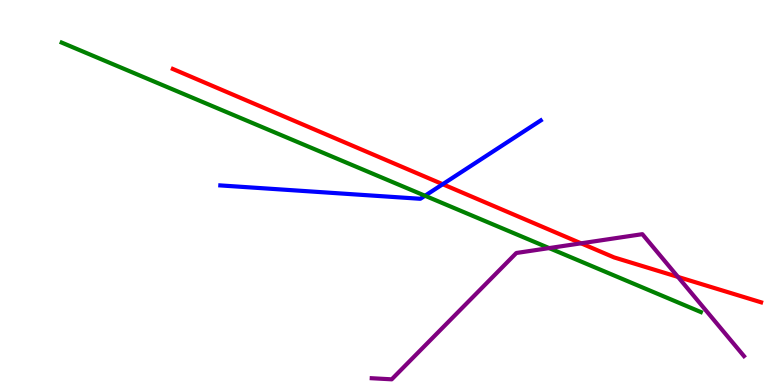[{'lines': ['blue', 'red'], 'intersections': [{'x': 5.71, 'y': 5.22}]}, {'lines': ['green', 'red'], 'intersections': []}, {'lines': ['purple', 'red'], 'intersections': [{'x': 7.5, 'y': 3.68}, {'x': 8.75, 'y': 2.81}]}, {'lines': ['blue', 'green'], 'intersections': [{'x': 5.48, 'y': 4.92}]}, {'lines': ['blue', 'purple'], 'intersections': []}, {'lines': ['green', 'purple'], 'intersections': [{'x': 7.09, 'y': 3.56}]}]